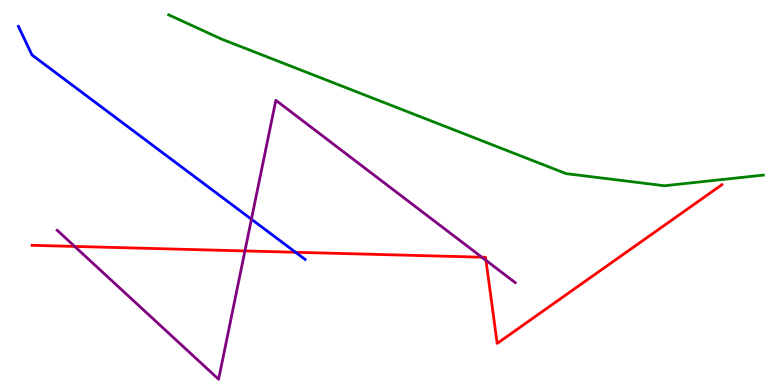[{'lines': ['blue', 'red'], 'intersections': [{'x': 3.81, 'y': 3.45}]}, {'lines': ['green', 'red'], 'intersections': []}, {'lines': ['purple', 'red'], 'intersections': [{'x': 0.964, 'y': 3.6}, {'x': 3.16, 'y': 3.48}, {'x': 6.22, 'y': 3.32}, {'x': 6.27, 'y': 3.24}]}, {'lines': ['blue', 'green'], 'intersections': []}, {'lines': ['blue', 'purple'], 'intersections': [{'x': 3.24, 'y': 4.31}]}, {'lines': ['green', 'purple'], 'intersections': []}]